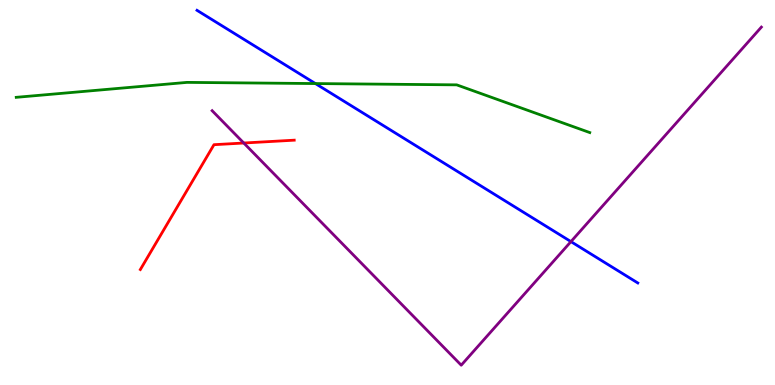[{'lines': ['blue', 'red'], 'intersections': []}, {'lines': ['green', 'red'], 'intersections': []}, {'lines': ['purple', 'red'], 'intersections': [{'x': 3.15, 'y': 6.29}]}, {'lines': ['blue', 'green'], 'intersections': [{'x': 4.07, 'y': 7.83}]}, {'lines': ['blue', 'purple'], 'intersections': [{'x': 7.37, 'y': 3.72}]}, {'lines': ['green', 'purple'], 'intersections': []}]